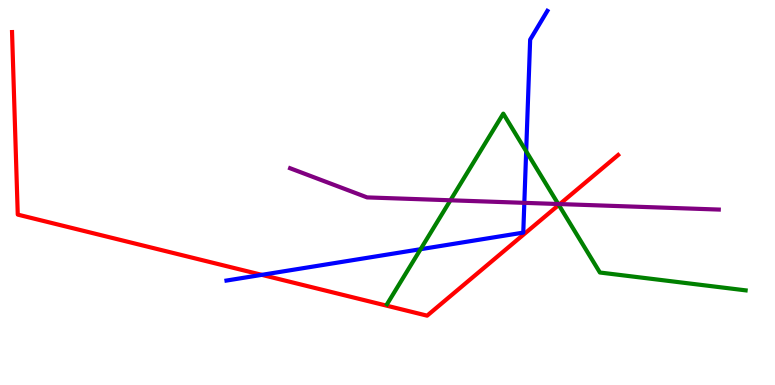[{'lines': ['blue', 'red'], 'intersections': [{'x': 3.38, 'y': 2.86}]}, {'lines': ['green', 'red'], 'intersections': [{'x': 7.21, 'y': 4.68}]}, {'lines': ['purple', 'red'], 'intersections': [{'x': 7.22, 'y': 4.7}]}, {'lines': ['blue', 'green'], 'intersections': [{'x': 5.43, 'y': 3.53}, {'x': 6.79, 'y': 6.07}]}, {'lines': ['blue', 'purple'], 'intersections': [{'x': 6.77, 'y': 4.73}]}, {'lines': ['green', 'purple'], 'intersections': [{'x': 5.81, 'y': 4.8}, {'x': 7.2, 'y': 4.7}]}]